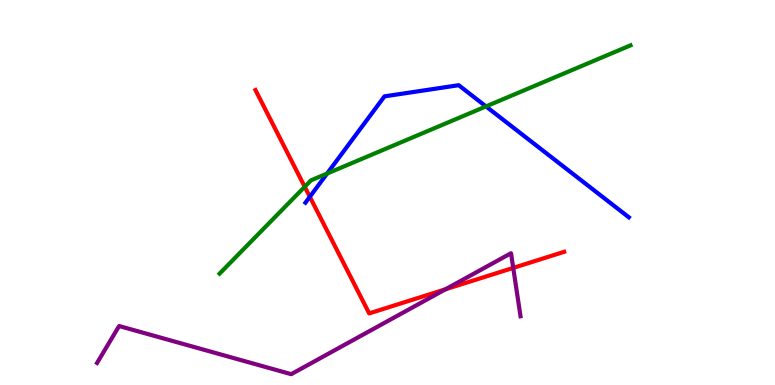[{'lines': ['blue', 'red'], 'intersections': [{'x': 4.0, 'y': 4.89}]}, {'lines': ['green', 'red'], 'intersections': [{'x': 3.93, 'y': 5.15}]}, {'lines': ['purple', 'red'], 'intersections': [{'x': 5.75, 'y': 2.49}, {'x': 6.62, 'y': 3.04}]}, {'lines': ['blue', 'green'], 'intersections': [{'x': 4.22, 'y': 5.49}, {'x': 6.27, 'y': 7.24}]}, {'lines': ['blue', 'purple'], 'intersections': []}, {'lines': ['green', 'purple'], 'intersections': []}]